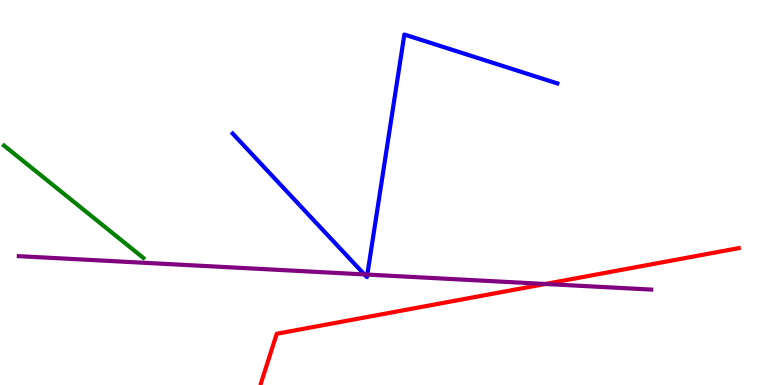[{'lines': ['blue', 'red'], 'intersections': []}, {'lines': ['green', 'red'], 'intersections': []}, {'lines': ['purple', 'red'], 'intersections': [{'x': 7.04, 'y': 2.62}]}, {'lines': ['blue', 'green'], 'intersections': []}, {'lines': ['blue', 'purple'], 'intersections': [{'x': 4.7, 'y': 2.87}, {'x': 4.74, 'y': 2.87}]}, {'lines': ['green', 'purple'], 'intersections': []}]